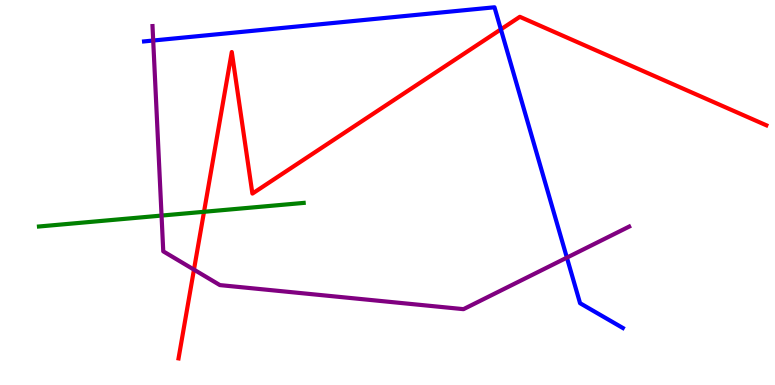[{'lines': ['blue', 'red'], 'intersections': [{'x': 6.46, 'y': 9.24}]}, {'lines': ['green', 'red'], 'intersections': [{'x': 2.63, 'y': 4.5}]}, {'lines': ['purple', 'red'], 'intersections': [{'x': 2.5, 'y': 3.0}]}, {'lines': ['blue', 'green'], 'intersections': []}, {'lines': ['blue', 'purple'], 'intersections': [{'x': 1.98, 'y': 8.95}, {'x': 7.31, 'y': 3.31}]}, {'lines': ['green', 'purple'], 'intersections': [{'x': 2.08, 'y': 4.4}]}]